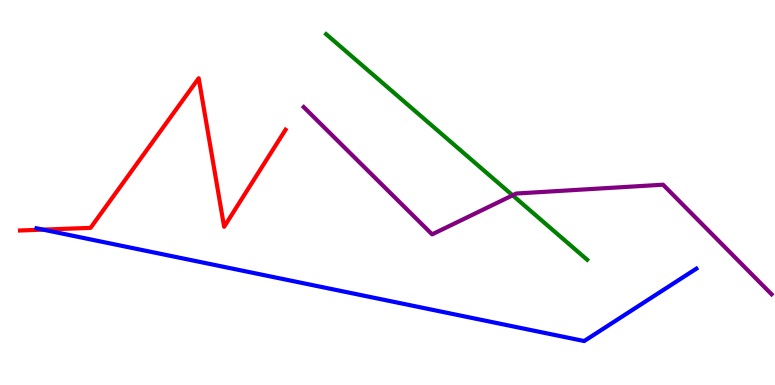[{'lines': ['blue', 'red'], 'intersections': [{'x': 0.555, 'y': 4.04}]}, {'lines': ['green', 'red'], 'intersections': []}, {'lines': ['purple', 'red'], 'intersections': []}, {'lines': ['blue', 'green'], 'intersections': []}, {'lines': ['blue', 'purple'], 'intersections': []}, {'lines': ['green', 'purple'], 'intersections': [{'x': 6.61, 'y': 4.93}]}]